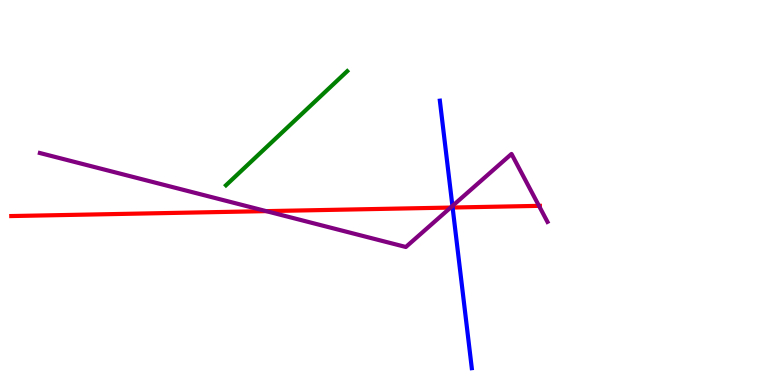[{'lines': ['blue', 'red'], 'intersections': [{'x': 5.84, 'y': 4.61}]}, {'lines': ['green', 'red'], 'intersections': []}, {'lines': ['purple', 'red'], 'intersections': [{'x': 3.43, 'y': 4.52}, {'x': 5.81, 'y': 4.61}, {'x': 6.95, 'y': 4.65}]}, {'lines': ['blue', 'green'], 'intersections': []}, {'lines': ['blue', 'purple'], 'intersections': [{'x': 5.84, 'y': 4.65}]}, {'lines': ['green', 'purple'], 'intersections': []}]